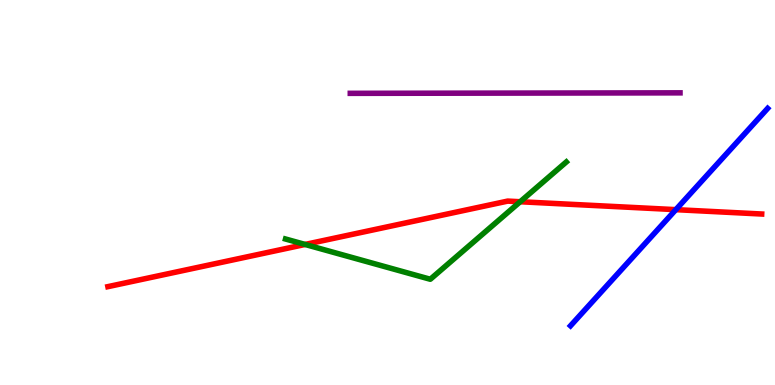[{'lines': ['blue', 'red'], 'intersections': [{'x': 8.72, 'y': 4.55}]}, {'lines': ['green', 'red'], 'intersections': [{'x': 3.94, 'y': 3.65}, {'x': 6.71, 'y': 4.76}]}, {'lines': ['purple', 'red'], 'intersections': []}, {'lines': ['blue', 'green'], 'intersections': []}, {'lines': ['blue', 'purple'], 'intersections': []}, {'lines': ['green', 'purple'], 'intersections': []}]